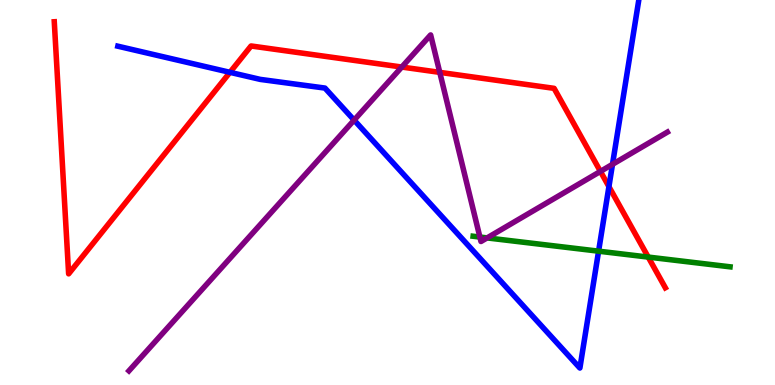[{'lines': ['blue', 'red'], 'intersections': [{'x': 2.97, 'y': 8.12}, {'x': 7.86, 'y': 5.15}]}, {'lines': ['green', 'red'], 'intersections': [{'x': 8.36, 'y': 3.32}]}, {'lines': ['purple', 'red'], 'intersections': [{'x': 5.18, 'y': 8.26}, {'x': 5.67, 'y': 8.12}, {'x': 7.75, 'y': 5.55}]}, {'lines': ['blue', 'green'], 'intersections': [{'x': 7.72, 'y': 3.48}]}, {'lines': ['blue', 'purple'], 'intersections': [{'x': 4.57, 'y': 6.88}, {'x': 7.9, 'y': 5.73}]}, {'lines': ['green', 'purple'], 'intersections': [{'x': 6.19, 'y': 3.84}, {'x': 6.28, 'y': 3.82}]}]